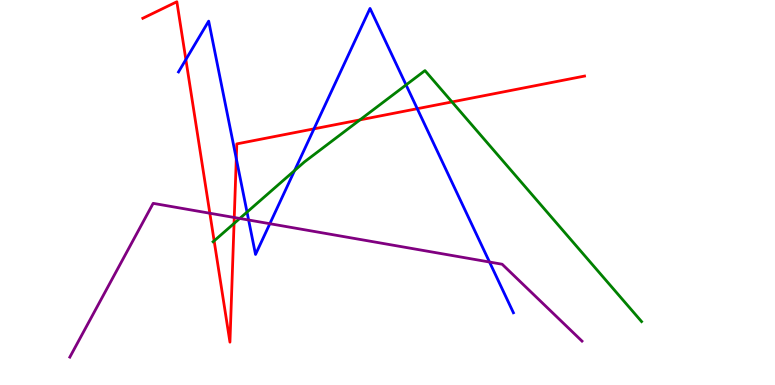[{'lines': ['blue', 'red'], 'intersections': [{'x': 2.4, 'y': 8.45}, {'x': 3.05, 'y': 5.88}, {'x': 4.05, 'y': 6.65}, {'x': 5.38, 'y': 7.18}]}, {'lines': ['green', 'red'], 'intersections': [{'x': 2.76, 'y': 3.74}, {'x': 3.02, 'y': 4.2}, {'x': 4.64, 'y': 6.89}, {'x': 5.83, 'y': 7.35}]}, {'lines': ['purple', 'red'], 'intersections': [{'x': 2.71, 'y': 4.46}, {'x': 3.02, 'y': 4.35}]}, {'lines': ['blue', 'green'], 'intersections': [{'x': 3.19, 'y': 4.49}, {'x': 3.8, 'y': 5.57}, {'x': 5.24, 'y': 7.79}]}, {'lines': ['blue', 'purple'], 'intersections': [{'x': 3.21, 'y': 4.29}, {'x': 3.48, 'y': 4.19}, {'x': 6.32, 'y': 3.19}]}, {'lines': ['green', 'purple'], 'intersections': [{'x': 3.09, 'y': 4.33}]}]